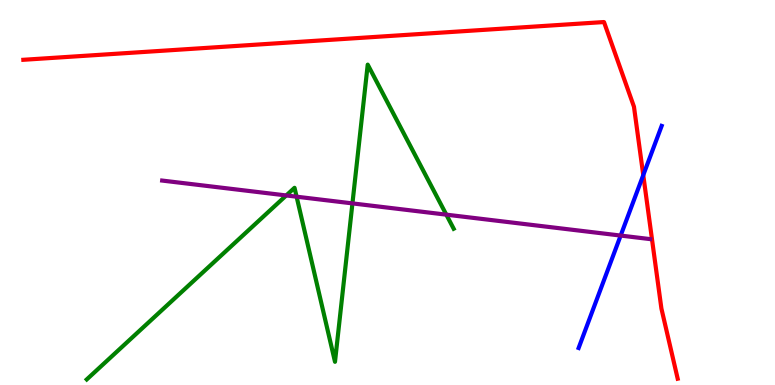[{'lines': ['blue', 'red'], 'intersections': [{'x': 8.3, 'y': 5.45}]}, {'lines': ['green', 'red'], 'intersections': []}, {'lines': ['purple', 'red'], 'intersections': []}, {'lines': ['blue', 'green'], 'intersections': []}, {'lines': ['blue', 'purple'], 'intersections': [{'x': 8.01, 'y': 3.88}]}, {'lines': ['green', 'purple'], 'intersections': [{'x': 3.69, 'y': 4.92}, {'x': 3.83, 'y': 4.89}, {'x': 4.55, 'y': 4.72}, {'x': 5.76, 'y': 4.42}]}]